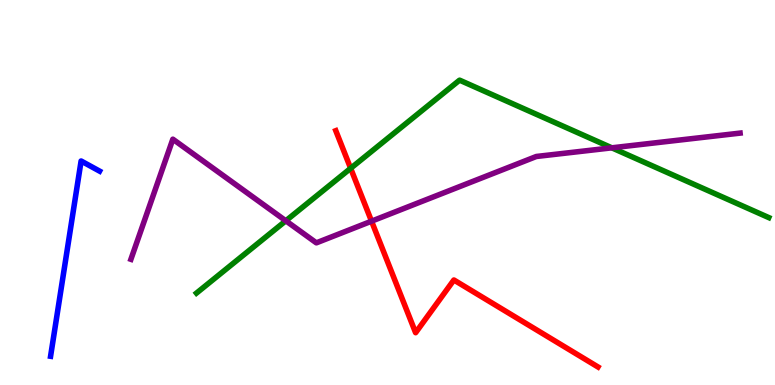[{'lines': ['blue', 'red'], 'intersections': []}, {'lines': ['green', 'red'], 'intersections': [{'x': 4.52, 'y': 5.63}]}, {'lines': ['purple', 'red'], 'intersections': [{'x': 4.79, 'y': 4.26}]}, {'lines': ['blue', 'green'], 'intersections': []}, {'lines': ['blue', 'purple'], 'intersections': []}, {'lines': ['green', 'purple'], 'intersections': [{'x': 3.69, 'y': 4.27}, {'x': 7.89, 'y': 6.16}]}]